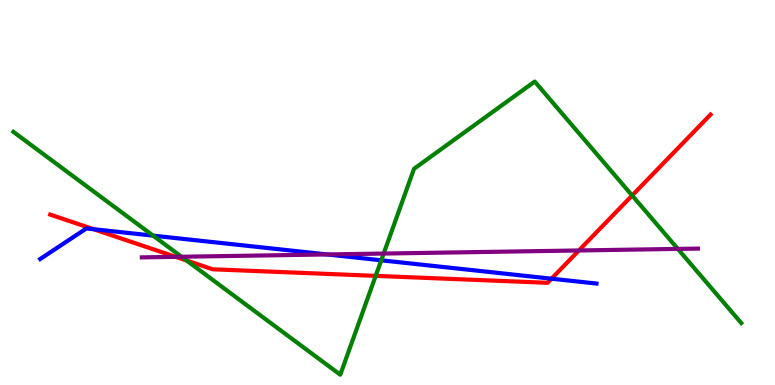[{'lines': ['blue', 'red'], 'intersections': [{'x': 1.21, 'y': 4.05}, {'x': 7.12, 'y': 2.76}]}, {'lines': ['green', 'red'], 'intersections': [{'x': 2.41, 'y': 3.23}, {'x': 4.85, 'y': 2.83}, {'x': 8.16, 'y': 4.92}]}, {'lines': ['purple', 'red'], 'intersections': [{'x': 2.27, 'y': 3.33}, {'x': 7.47, 'y': 3.49}]}, {'lines': ['blue', 'green'], 'intersections': [{'x': 1.98, 'y': 3.88}, {'x': 4.92, 'y': 3.24}]}, {'lines': ['blue', 'purple'], 'intersections': [{'x': 4.22, 'y': 3.39}]}, {'lines': ['green', 'purple'], 'intersections': [{'x': 2.34, 'y': 3.33}, {'x': 4.95, 'y': 3.41}, {'x': 8.75, 'y': 3.53}]}]